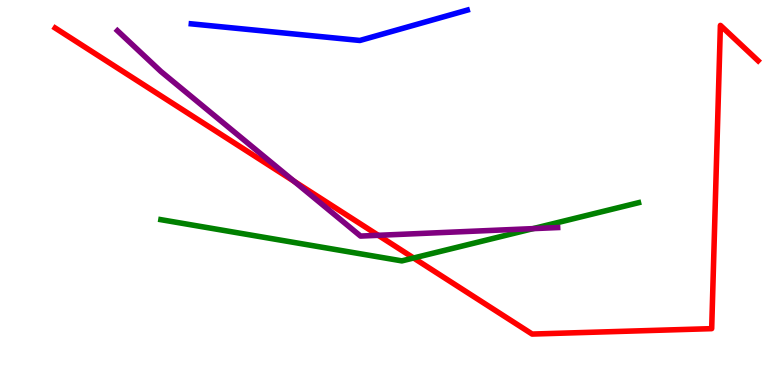[{'lines': ['blue', 'red'], 'intersections': []}, {'lines': ['green', 'red'], 'intersections': [{'x': 5.34, 'y': 3.3}]}, {'lines': ['purple', 'red'], 'intersections': [{'x': 3.8, 'y': 5.29}, {'x': 4.88, 'y': 3.89}]}, {'lines': ['blue', 'green'], 'intersections': []}, {'lines': ['blue', 'purple'], 'intersections': []}, {'lines': ['green', 'purple'], 'intersections': [{'x': 6.88, 'y': 4.06}]}]